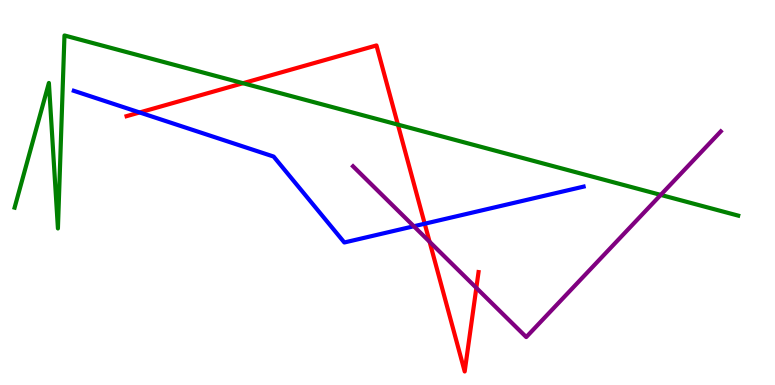[{'lines': ['blue', 'red'], 'intersections': [{'x': 1.8, 'y': 7.08}, {'x': 5.48, 'y': 4.19}]}, {'lines': ['green', 'red'], 'intersections': [{'x': 3.14, 'y': 7.84}, {'x': 5.13, 'y': 6.76}]}, {'lines': ['purple', 'red'], 'intersections': [{'x': 5.54, 'y': 3.72}, {'x': 6.15, 'y': 2.52}]}, {'lines': ['blue', 'green'], 'intersections': []}, {'lines': ['blue', 'purple'], 'intersections': [{'x': 5.34, 'y': 4.12}]}, {'lines': ['green', 'purple'], 'intersections': [{'x': 8.53, 'y': 4.94}]}]